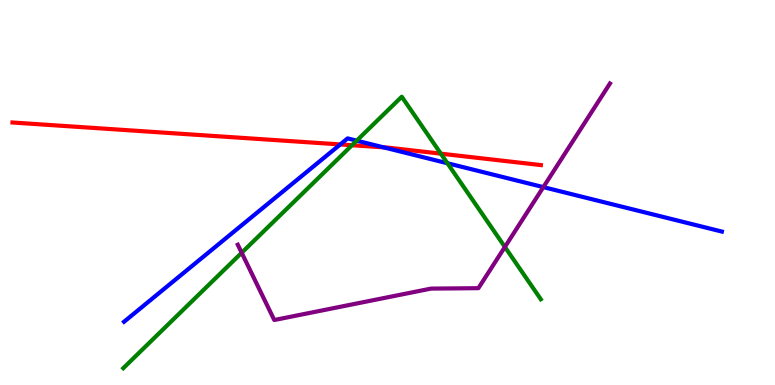[{'lines': ['blue', 'red'], 'intersections': [{'x': 4.39, 'y': 6.25}, {'x': 4.95, 'y': 6.17}]}, {'lines': ['green', 'red'], 'intersections': [{'x': 4.54, 'y': 6.23}, {'x': 5.69, 'y': 6.01}]}, {'lines': ['purple', 'red'], 'intersections': []}, {'lines': ['blue', 'green'], 'intersections': [{'x': 4.6, 'y': 6.35}, {'x': 5.77, 'y': 5.76}]}, {'lines': ['blue', 'purple'], 'intersections': [{'x': 7.01, 'y': 5.14}]}, {'lines': ['green', 'purple'], 'intersections': [{'x': 3.12, 'y': 3.43}, {'x': 6.51, 'y': 3.59}]}]